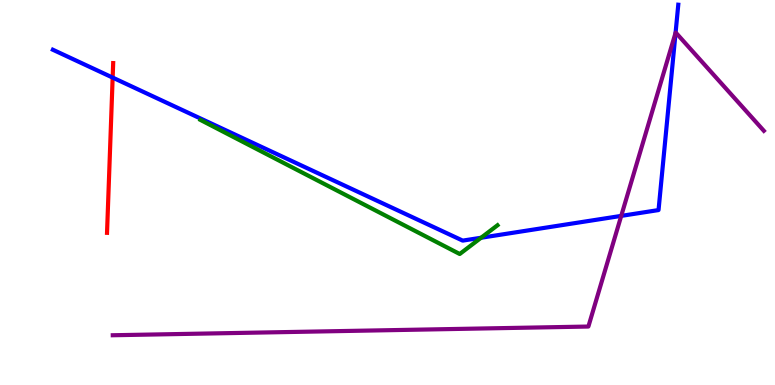[{'lines': ['blue', 'red'], 'intersections': [{'x': 1.45, 'y': 7.98}]}, {'lines': ['green', 'red'], 'intersections': []}, {'lines': ['purple', 'red'], 'intersections': []}, {'lines': ['blue', 'green'], 'intersections': [{'x': 6.21, 'y': 3.82}]}, {'lines': ['blue', 'purple'], 'intersections': [{'x': 8.02, 'y': 4.39}, {'x': 8.72, 'y': 9.15}]}, {'lines': ['green', 'purple'], 'intersections': []}]